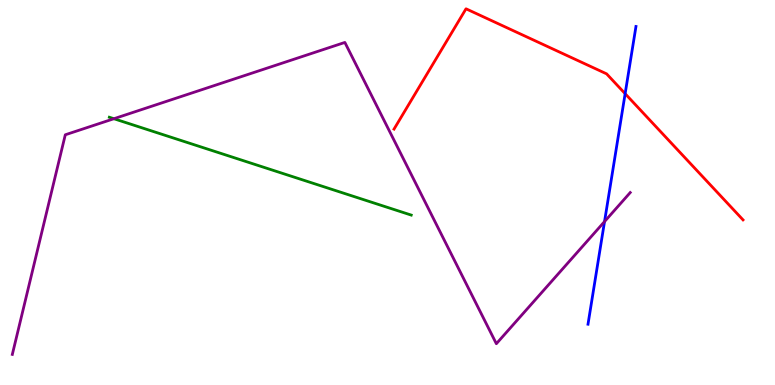[{'lines': ['blue', 'red'], 'intersections': [{'x': 8.07, 'y': 7.57}]}, {'lines': ['green', 'red'], 'intersections': []}, {'lines': ['purple', 'red'], 'intersections': []}, {'lines': ['blue', 'green'], 'intersections': []}, {'lines': ['blue', 'purple'], 'intersections': [{'x': 7.8, 'y': 4.24}]}, {'lines': ['green', 'purple'], 'intersections': [{'x': 1.47, 'y': 6.92}]}]